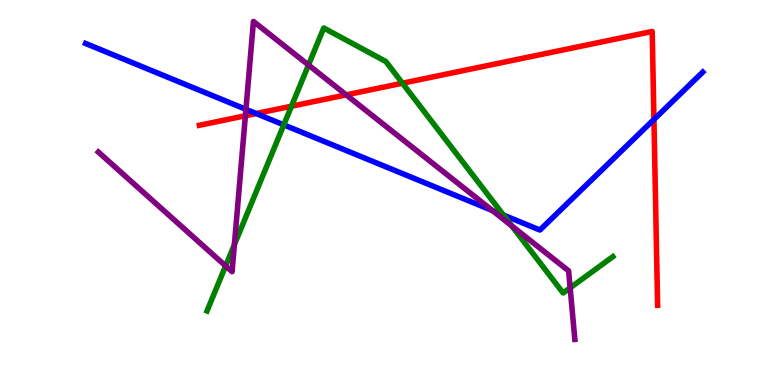[{'lines': ['blue', 'red'], 'intersections': [{'x': 3.31, 'y': 7.05}, {'x': 8.44, 'y': 6.9}]}, {'lines': ['green', 'red'], 'intersections': [{'x': 3.76, 'y': 7.24}, {'x': 5.19, 'y': 7.84}]}, {'lines': ['purple', 'red'], 'intersections': [{'x': 3.17, 'y': 6.99}, {'x': 4.47, 'y': 7.54}]}, {'lines': ['blue', 'green'], 'intersections': [{'x': 3.66, 'y': 6.76}, {'x': 6.5, 'y': 4.41}]}, {'lines': ['blue', 'purple'], 'intersections': [{'x': 3.17, 'y': 7.16}, {'x': 6.35, 'y': 4.53}]}, {'lines': ['green', 'purple'], 'intersections': [{'x': 2.91, 'y': 3.09}, {'x': 3.02, 'y': 3.65}, {'x': 3.98, 'y': 8.31}, {'x': 6.6, 'y': 4.13}, {'x': 7.36, 'y': 2.52}]}]